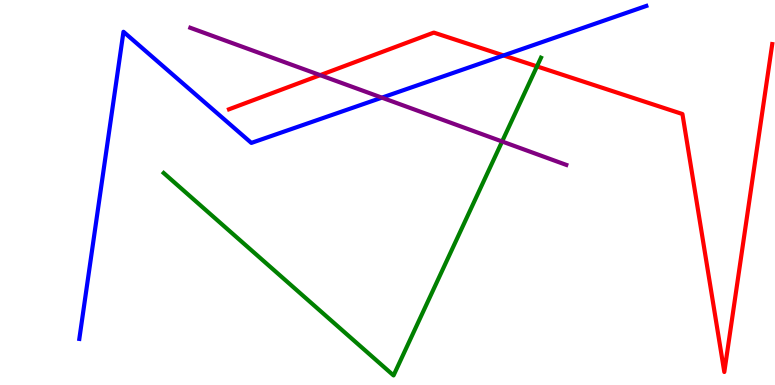[{'lines': ['blue', 'red'], 'intersections': [{'x': 6.5, 'y': 8.56}]}, {'lines': ['green', 'red'], 'intersections': [{'x': 6.93, 'y': 8.28}]}, {'lines': ['purple', 'red'], 'intersections': [{'x': 4.13, 'y': 8.05}]}, {'lines': ['blue', 'green'], 'intersections': []}, {'lines': ['blue', 'purple'], 'intersections': [{'x': 4.93, 'y': 7.46}]}, {'lines': ['green', 'purple'], 'intersections': [{'x': 6.48, 'y': 6.32}]}]